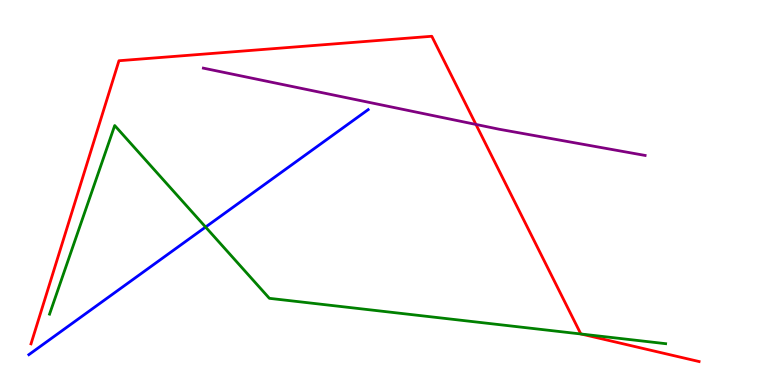[{'lines': ['blue', 'red'], 'intersections': []}, {'lines': ['green', 'red'], 'intersections': [{'x': 7.5, 'y': 1.32}]}, {'lines': ['purple', 'red'], 'intersections': [{'x': 6.14, 'y': 6.77}]}, {'lines': ['blue', 'green'], 'intersections': [{'x': 2.65, 'y': 4.1}]}, {'lines': ['blue', 'purple'], 'intersections': []}, {'lines': ['green', 'purple'], 'intersections': []}]